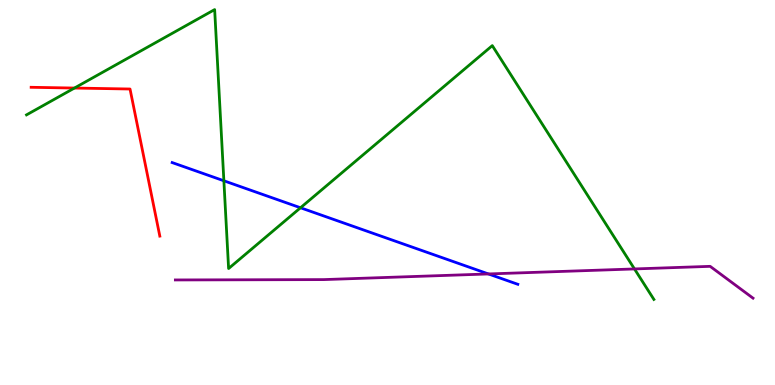[{'lines': ['blue', 'red'], 'intersections': []}, {'lines': ['green', 'red'], 'intersections': [{'x': 0.961, 'y': 7.71}]}, {'lines': ['purple', 'red'], 'intersections': []}, {'lines': ['blue', 'green'], 'intersections': [{'x': 2.89, 'y': 5.3}, {'x': 3.88, 'y': 4.6}]}, {'lines': ['blue', 'purple'], 'intersections': [{'x': 6.3, 'y': 2.88}]}, {'lines': ['green', 'purple'], 'intersections': [{'x': 8.19, 'y': 3.01}]}]